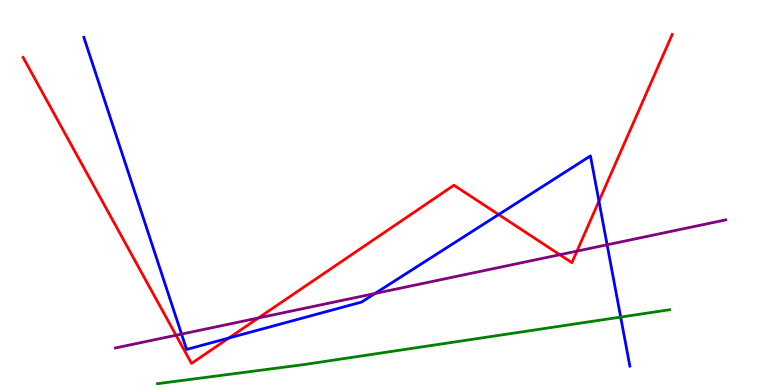[{'lines': ['blue', 'red'], 'intersections': [{'x': 2.95, 'y': 1.22}, {'x': 6.43, 'y': 4.43}, {'x': 7.73, 'y': 4.77}]}, {'lines': ['green', 'red'], 'intersections': []}, {'lines': ['purple', 'red'], 'intersections': [{'x': 2.27, 'y': 1.29}, {'x': 3.33, 'y': 1.74}, {'x': 7.22, 'y': 3.38}, {'x': 7.45, 'y': 3.48}]}, {'lines': ['blue', 'green'], 'intersections': [{'x': 8.01, 'y': 1.76}]}, {'lines': ['blue', 'purple'], 'intersections': [{'x': 2.34, 'y': 1.32}, {'x': 4.84, 'y': 2.38}, {'x': 7.83, 'y': 3.64}]}, {'lines': ['green', 'purple'], 'intersections': []}]